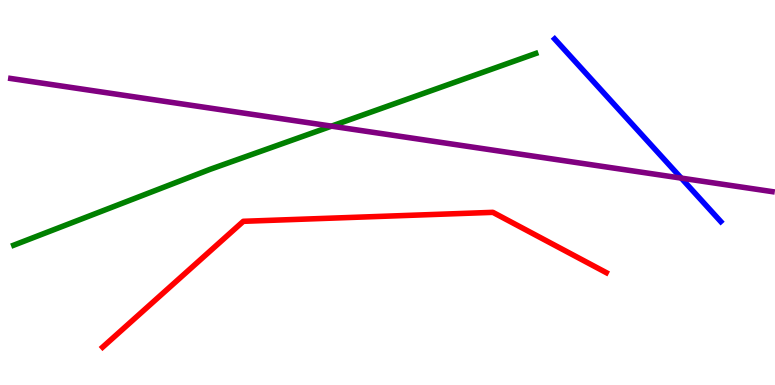[{'lines': ['blue', 'red'], 'intersections': []}, {'lines': ['green', 'red'], 'intersections': []}, {'lines': ['purple', 'red'], 'intersections': []}, {'lines': ['blue', 'green'], 'intersections': []}, {'lines': ['blue', 'purple'], 'intersections': [{'x': 8.79, 'y': 5.37}]}, {'lines': ['green', 'purple'], 'intersections': [{'x': 4.28, 'y': 6.72}]}]